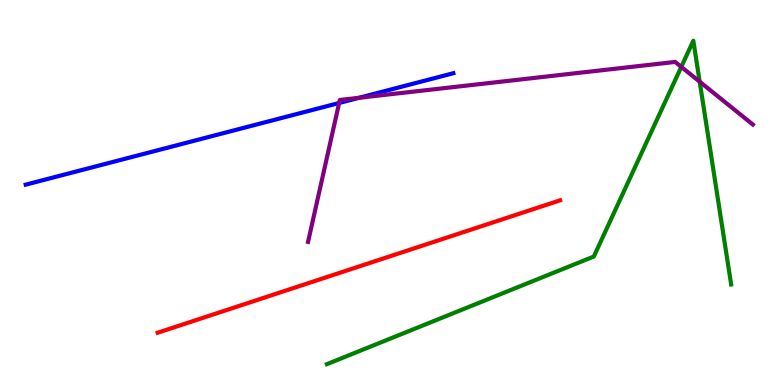[{'lines': ['blue', 'red'], 'intersections': []}, {'lines': ['green', 'red'], 'intersections': []}, {'lines': ['purple', 'red'], 'intersections': []}, {'lines': ['blue', 'green'], 'intersections': []}, {'lines': ['blue', 'purple'], 'intersections': [{'x': 4.38, 'y': 7.33}, {'x': 4.63, 'y': 7.46}]}, {'lines': ['green', 'purple'], 'intersections': [{'x': 8.79, 'y': 8.26}, {'x': 9.03, 'y': 7.88}]}]